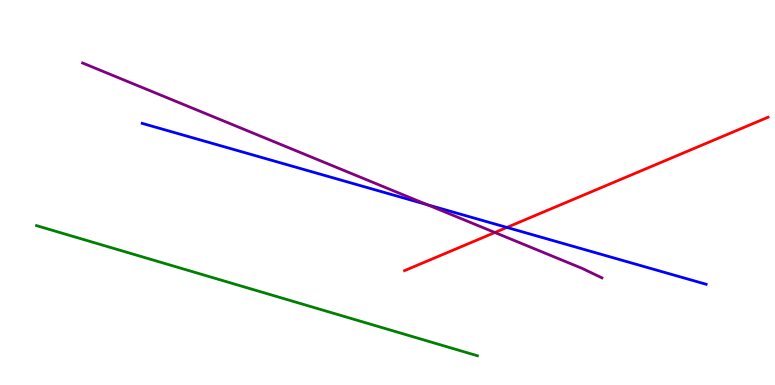[{'lines': ['blue', 'red'], 'intersections': [{'x': 6.54, 'y': 4.09}]}, {'lines': ['green', 'red'], 'intersections': []}, {'lines': ['purple', 'red'], 'intersections': [{'x': 6.39, 'y': 3.96}]}, {'lines': ['blue', 'green'], 'intersections': []}, {'lines': ['blue', 'purple'], 'intersections': [{'x': 5.51, 'y': 4.68}]}, {'lines': ['green', 'purple'], 'intersections': []}]